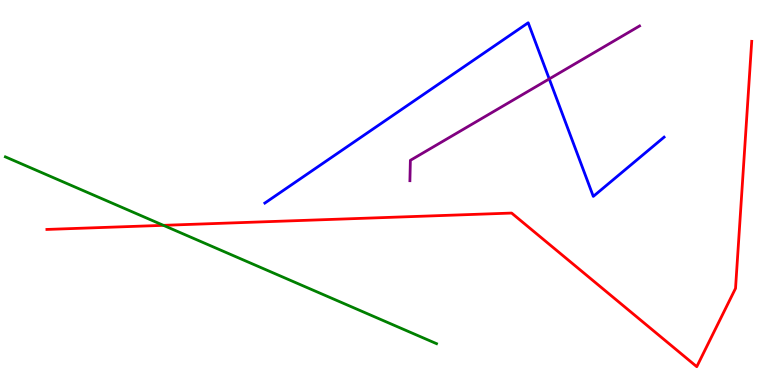[{'lines': ['blue', 'red'], 'intersections': []}, {'lines': ['green', 'red'], 'intersections': [{'x': 2.11, 'y': 4.15}]}, {'lines': ['purple', 'red'], 'intersections': []}, {'lines': ['blue', 'green'], 'intersections': []}, {'lines': ['blue', 'purple'], 'intersections': [{'x': 7.09, 'y': 7.95}]}, {'lines': ['green', 'purple'], 'intersections': []}]